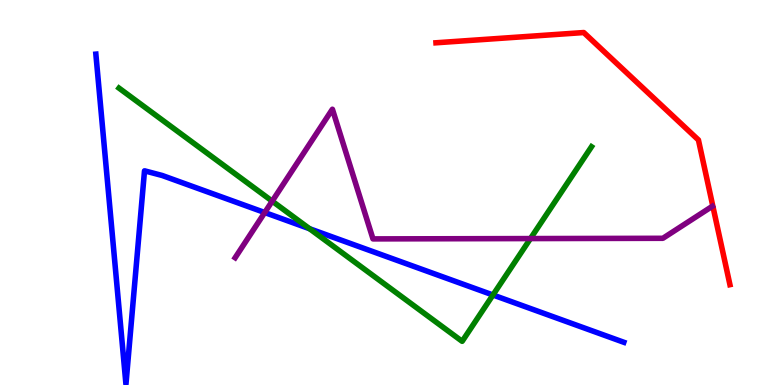[{'lines': ['blue', 'red'], 'intersections': []}, {'lines': ['green', 'red'], 'intersections': []}, {'lines': ['purple', 'red'], 'intersections': []}, {'lines': ['blue', 'green'], 'intersections': [{'x': 3.99, 'y': 4.06}, {'x': 6.36, 'y': 2.34}]}, {'lines': ['blue', 'purple'], 'intersections': [{'x': 3.42, 'y': 4.48}]}, {'lines': ['green', 'purple'], 'intersections': [{'x': 3.51, 'y': 4.78}, {'x': 6.84, 'y': 3.8}]}]